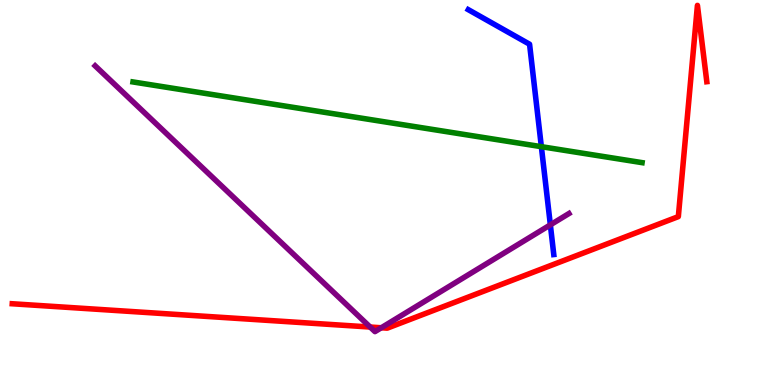[{'lines': ['blue', 'red'], 'intersections': []}, {'lines': ['green', 'red'], 'intersections': []}, {'lines': ['purple', 'red'], 'intersections': [{'x': 4.78, 'y': 1.51}, {'x': 4.92, 'y': 1.49}]}, {'lines': ['blue', 'green'], 'intersections': [{'x': 6.99, 'y': 6.19}]}, {'lines': ['blue', 'purple'], 'intersections': [{'x': 7.1, 'y': 4.16}]}, {'lines': ['green', 'purple'], 'intersections': []}]